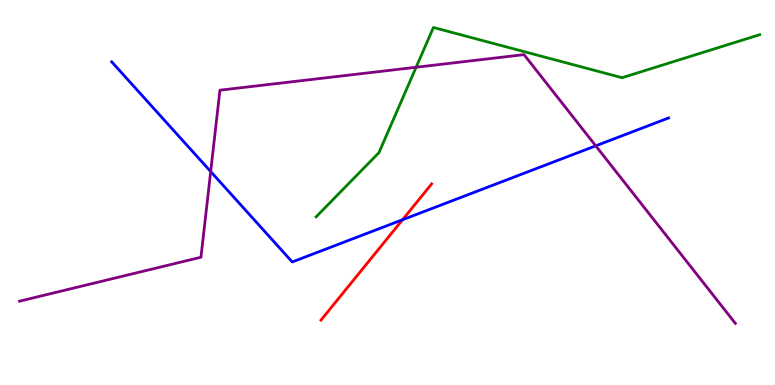[{'lines': ['blue', 'red'], 'intersections': [{'x': 5.19, 'y': 4.29}]}, {'lines': ['green', 'red'], 'intersections': []}, {'lines': ['purple', 'red'], 'intersections': []}, {'lines': ['blue', 'green'], 'intersections': []}, {'lines': ['blue', 'purple'], 'intersections': [{'x': 2.72, 'y': 5.54}, {'x': 7.69, 'y': 6.21}]}, {'lines': ['green', 'purple'], 'intersections': [{'x': 5.37, 'y': 8.25}]}]